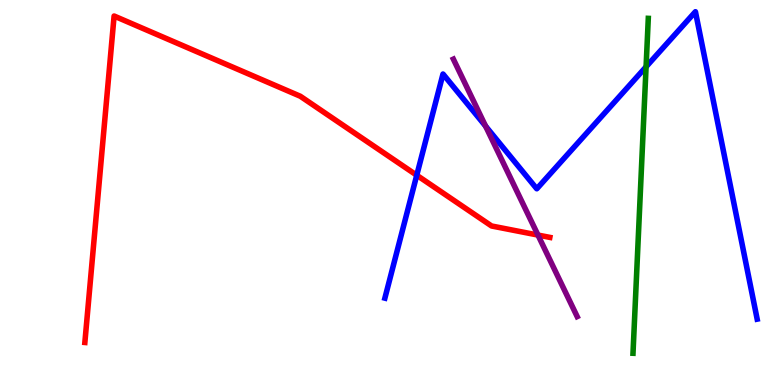[{'lines': ['blue', 'red'], 'intersections': [{'x': 5.38, 'y': 5.45}]}, {'lines': ['green', 'red'], 'intersections': []}, {'lines': ['purple', 'red'], 'intersections': [{'x': 6.94, 'y': 3.89}]}, {'lines': ['blue', 'green'], 'intersections': [{'x': 8.34, 'y': 8.27}]}, {'lines': ['blue', 'purple'], 'intersections': [{'x': 6.27, 'y': 6.72}]}, {'lines': ['green', 'purple'], 'intersections': []}]